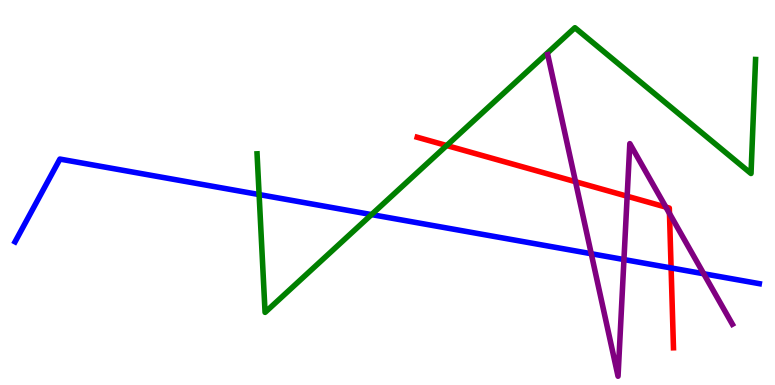[{'lines': ['blue', 'red'], 'intersections': [{'x': 8.66, 'y': 3.04}]}, {'lines': ['green', 'red'], 'intersections': [{'x': 5.76, 'y': 6.22}]}, {'lines': ['purple', 'red'], 'intersections': [{'x': 7.43, 'y': 5.28}, {'x': 8.09, 'y': 4.9}, {'x': 8.59, 'y': 4.62}, {'x': 8.64, 'y': 4.46}]}, {'lines': ['blue', 'green'], 'intersections': [{'x': 3.34, 'y': 4.95}, {'x': 4.79, 'y': 4.43}]}, {'lines': ['blue', 'purple'], 'intersections': [{'x': 7.63, 'y': 3.41}, {'x': 8.05, 'y': 3.26}, {'x': 9.08, 'y': 2.89}]}, {'lines': ['green', 'purple'], 'intersections': []}]